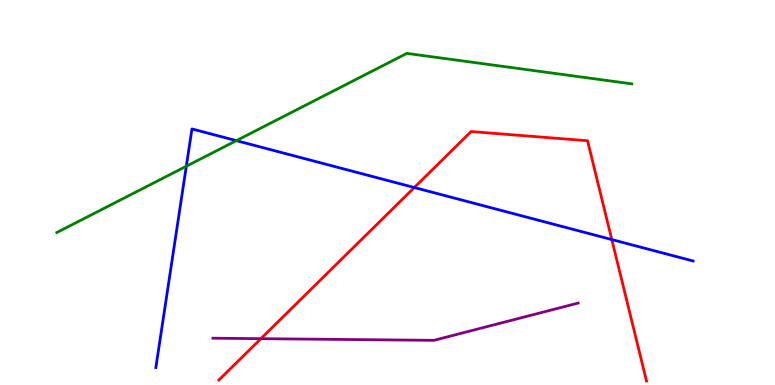[{'lines': ['blue', 'red'], 'intersections': [{'x': 5.35, 'y': 5.13}, {'x': 7.89, 'y': 3.78}]}, {'lines': ['green', 'red'], 'intersections': []}, {'lines': ['purple', 'red'], 'intersections': [{'x': 3.37, 'y': 1.2}]}, {'lines': ['blue', 'green'], 'intersections': [{'x': 2.4, 'y': 5.68}, {'x': 3.05, 'y': 6.35}]}, {'lines': ['blue', 'purple'], 'intersections': []}, {'lines': ['green', 'purple'], 'intersections': []}]